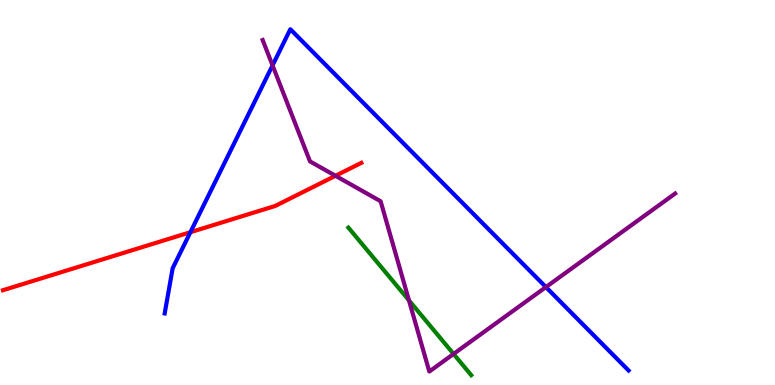[{'lines': ['blue', 'red'], 'intersections': [{'x': 2.46, 'y': 3.97}]}, {'lines': ['green', 'red'], 'intersections': []}, {'lines': ['purple', 'red'], 'intersections': [{'x': 4.33, 'y': 5.43}]}, {'lines': ['blue', 'green'], 'intersections': []}, {'lines': ['blue', 'purple'], 'intersections': [{'x': 3.52, 'y': 8.3}, {'x': 7.04, 'y': 2.54}]}, {'lines': ['green', 'purple'], 'intersections': [{'x': 5.28, 'y': 2.2}, {'x': 5.85, 'y': 0.806}]}]